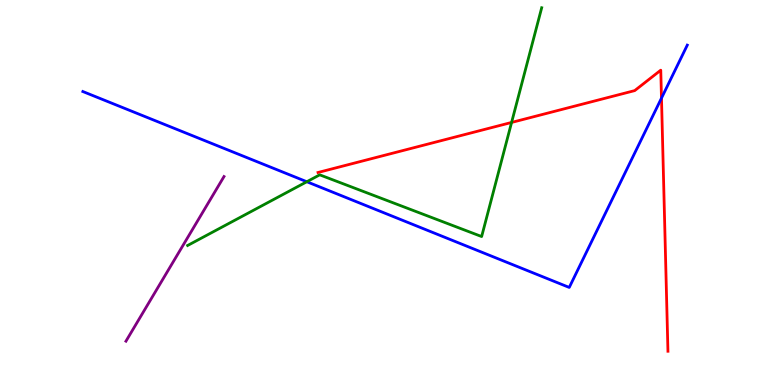[{'lines': ['blue', 'red'], 'intersections': [{'x': 8.54, 'y': 7.45}]}, {'lines': ['green', 'red'], 'intersections': [{'x': 6.6, 'y': 6.82}]}, {'lines': ['purple', 'red'], 'intersections': []}, {'lines': ['blue', 'green'], 'intersections': [{'x': 3.96, 'y': 5.28}]}, {'lines': ['blue', 'purple'], 'intersections': []}, {'lines': ['green', 'purple'], 'intersections': []}]